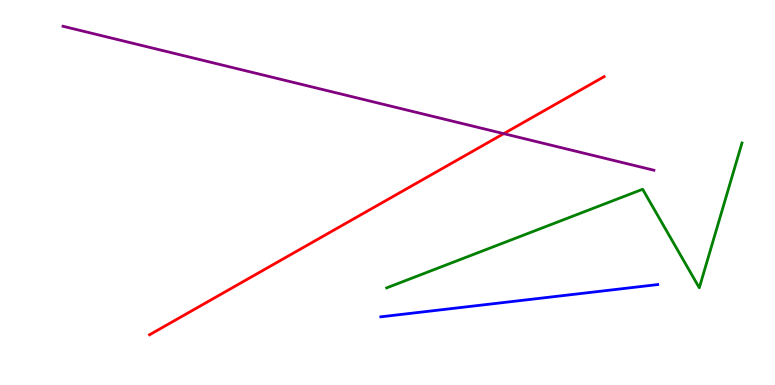[{'lines': ['blue', 'red'], 'intersections': []}, {'lines': ['green', 'red'], 'intersections': []}, {'lines': ['purple', 'red'], 'intersections': [{'x': 6.5, 'y': 6.53}]}, {'lines': ['blue', 'green'], 'intersections': []}, {'lines': ['blue', 'purple'], 'intersections': []}, {'lines': ['green', 'purple'], 'intersections': []}]